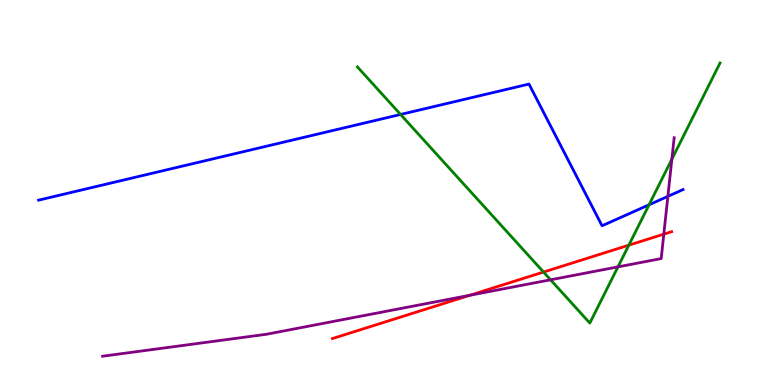[{'lines': ['blue', 'red'], 'intersections': []}, {'lines': ['green', 'red'], 'intersections': [{'x': 7.01, 'y': 2.93}, {'x': 8.11, 'y': 3.63}]}, {'lines': ['purple', 'red'], 'intersections': [{'x': 6.06, 'y': 2.33}, {'x': 8.57, 'y': 3.92}]}, {'lines': ['blue', 'green'], 'intersections': [{'x': 5.17, 'y': 7.03}, {'x': 8.37, 'y': 4.68}]}, {'lines': ['blue', 'purple'], 'intersections': [{'x': 8.62, 'y': 4.9}]}, {'lines': ['green', 'purple'], 'intersections': [{'x': 7.1, 'y': 2.73}, {'x': 7.97, 'y': 3.07}, {'x': 8.67, 'y': 5.86}]}]